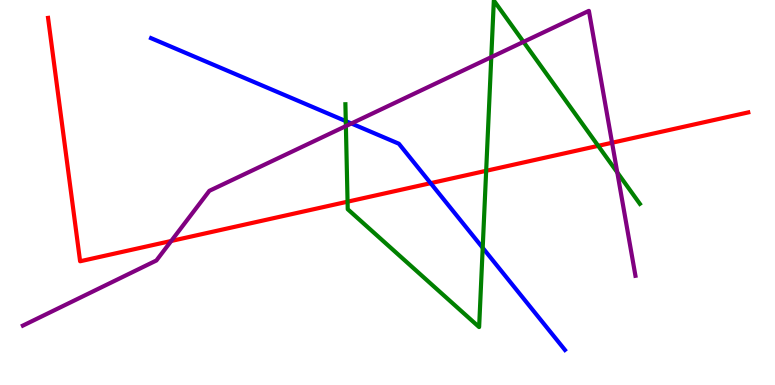[{'lines': ['blue', 'red'], 'intersections': [{'x': 5.56, 'y': 5.24}]}, {'lines': ['green', 'red'], 'intersections': [{'x': 4.48, 'y': 4.76}, {'x': 6.27, 'y': 5.56}, {'x': 7.72, 'y': 6.21}]}, {'lines': ['purple', 'red'], 'intersections': [{'x': 2.21, 'y': 3.74}, {'x': 7.9, 'y': 6.29}]}, {'lines': ['blue', 'green'], 'intersections': [{'x': 4.46, 'y': 6.85}, {'x': 6.23, 'y': 3.56}]}, {'lines': ['blue', 'purple'], 'intersections': [{'x': 4.53, 'y': 6.79}]}, {'lines': ['green', 'purple'], 'intersections': [{'x': 4.46, 'y': 6.73}, {'x': 6.34, 'y': 8.52}, {'x': 6.75, 'y': 8.91}, {'x': 7.96, 'y': 5.52}]}]